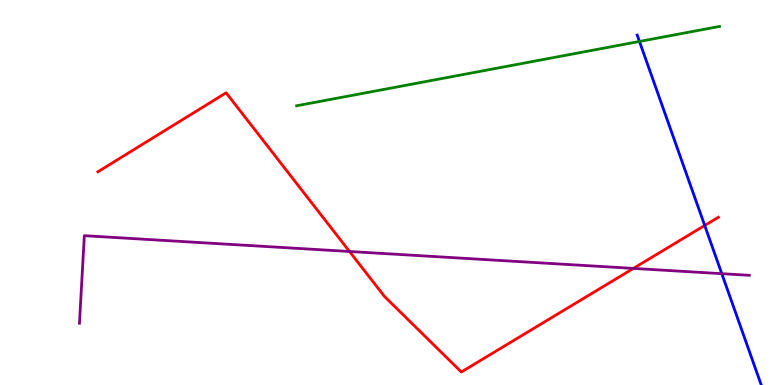[{'lines': ['blue', 'red'], 'intersections': [{'x': 9.09, 'y': 4.14}]}, {'lines': ['green', 'red'], 'intersections': []}, {'lines': ['purple', 'red'], 'intersections': [{'x': 4.51, 'y': 3.47}, {'x': 8.17, 'y': 3.03}]}, {'lines': ['blue', 'green'], 'intersections': [{'x': 8.25, 'y': 8.92}]}, {'lines': ['blue', 'purple'], 'intersections': [{'x': 9.31, 'y': 2.89}]}, {'lines': ['green', 'purple'], 'intersections': []}]